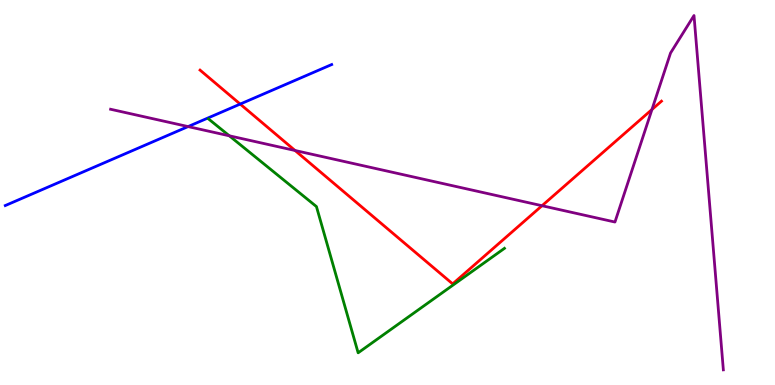[{'lines': ['blue', 'red'], 'intersections': [{'x': 3.1, 'y': 7.3}]}, {'lines': ['green', 'red'], 'intersections': []}, {'lines': ['purple', 'red'], 'intersections': [{'x': 3.81, 'y': 6.09}, {'x': 6.99, 'y': 4.66}, {'x': 8.41, 'y': 7.16}]}, {'lines': ['blue', 'green'], 'intersections': []}, {'lines': ['blue', 'purple'], 'intersections': [{'x': 2.43, 'y': 6.71}]}, {'lines': ['green', 'purple'], 'intersections': [{'x': 2.96, 'y': 6.47}]}]